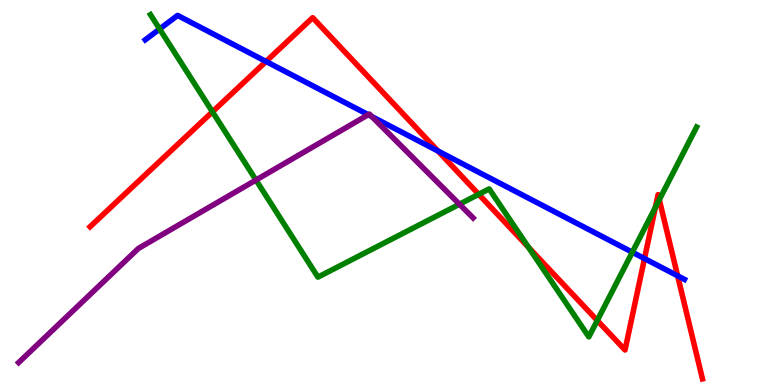[{'lines': ['blue', 'red'], 'intersections': [{'x': 3.43, 'y': 8.4}, {'x': 5.65, 'y': 6.08}, {'x': 8.32, 'y': 3.28}, {'x': 8.74, 'y': 2.84}]}, {'lines': ['green', 'red'], 'intersections': [{'x': 2.74, 'y': 7.1}, {'x': 6.18, 'y': 4.95}, {'x': 6.82, 'y': 3.58}, {'x': 7.71, 'y': 1.68}, {'x': 8.46, 'y': 4.61}, {'x': 8.51, 'y': 4.81}]}, {'lines': ['purple', 'red'], 'intersections': []}, {'lines': ['blue', 'green'], 'intersections': [{'x': 2.06, 'y': 9.25}, {'x': 8.16, 'y': 3.45}]}, {'lines': ['blue', 'purple'], 'intersections': [{'x': 4.75, 'y': 7.02}, {'x': 4.8, 'y': 6.97}]}, {'lines': ['green', 'purple'], 'intersections': [{'x': 3.3, 'y': 5.32}, {'x': 5.93, 'y': 4.7}]}]